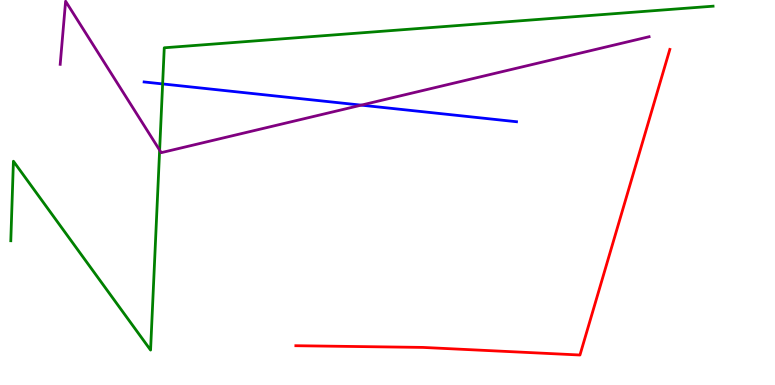[{'lines': ['blue', 'red'], 'intersections': []}, {'lines': ['green', 'red'], 'intersections': []}, {'lines': ['purple', 'red'], 'intersections': []}, {'lines': ['blue', 'green'], 'intersections': [{'x': 2.1, 'y': 7.82}]}, {'lines': ['blue', 'purple'], 'intersections': [{'x': 4.66, 'y': 7.27}]}, {'lines': ['green', 'purple'], 'intersections': [{'x': 2.06, 'y': 6.1}]}]